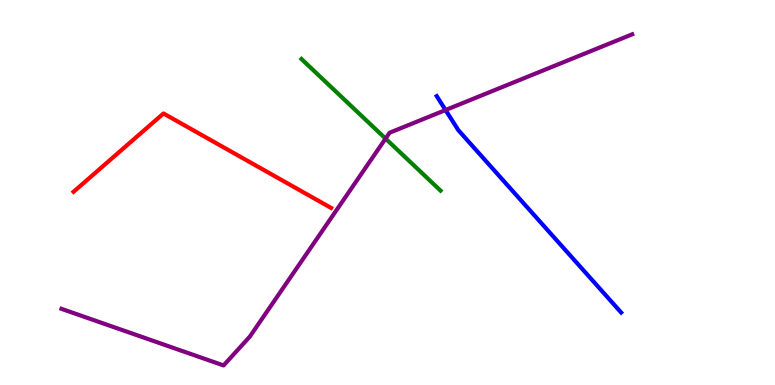[{'lines': ['blue', 'red'], 'intersections': []}, {'lines': ['green', 'red'], 'intersections': []}, {'lines': ['purple', 'red'], 'intersections': []}, {'lines': ['blue', 'green'], 'intersections': []}, {'lines': ['blue', 'purple'], 'intersections': [{'x': 5.75, 'y': 7.14}]}, {'lines': ['green', 'purple'], 'intersections': [{'x': 4.97, 'y': 6.4}]}]